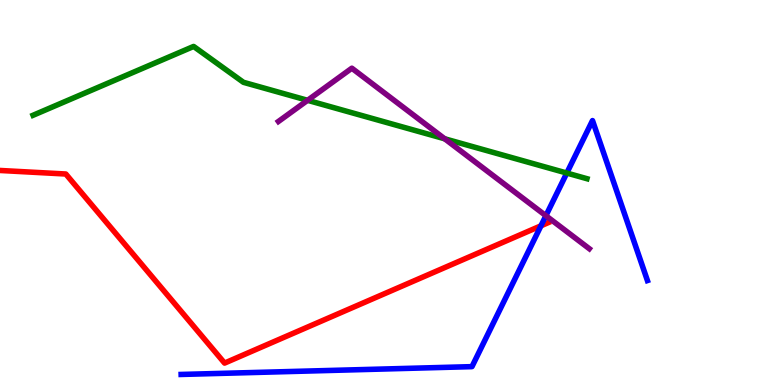[{'lines': ['blue', 'red'], 'intersections': [{'x': 6.98, 'y': 4.13}]}, {'lines': ['green', 'red'], 'intersections': []}, {'lines': ['purple', 'red'], 'intersections': []}, {'lines': ['blue', 'green'], 'intersections': [{'x': 7.31, 'y': 5.51}]}, {'lines': ['blue', 'purple'], 'intersections': [{'x': 7.04, 'y': 4.4}]}, {'lines': ['green', 'purple'], 'intersections': [{'x': 3.97, 'y': 7.39}, {'x': 5.74, 'y': 6.4}]}]